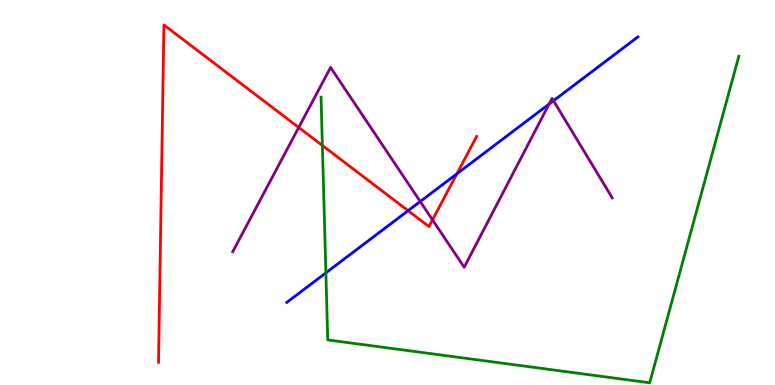[{'lines': ['blue', 'red'], 'intersections': [{'x': 5.27, 'y': 4.53}, {'x': 5.9, 'y': 5.49}]}, {'lines': ['green', 'red'], 'intersections': [{'x': 4.16, 'y': 6.22}]}, {'lines': ['purple', 'red'], 'intersections': [{'x': 3.85, 'y': 6.69}, {'x': 5.58, 'y': 4.29}]}, {'lines': ['blue', 'green'], 'intersections': [{'x': 4.2, 'y': 2.91}]}, {'lines': ['blue', 'purple'], 'intersections': [{'x': 5.42, 'y': 4.77}, {'x': 7.09, 'y': 7.3}, {'x': 7.14, 'y': 7.38}]}, {'lines': ['green', 'purple'], 'intersections': []}]